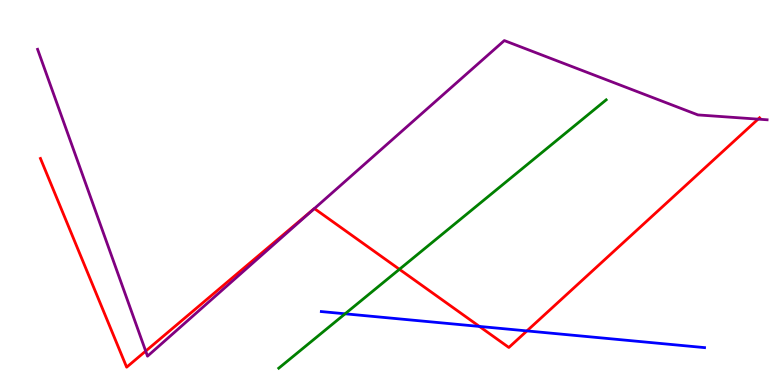[{'lines': ['blue', 'red'], 'intersections': [{'x': 6.19, 'y': 1.52}, {'x': 6.8, 'y': 1.41}]}, {'lines': ['green', 'red'], 'intersections': [{'x': 5.15, 'y': 3.01}]}, {'lines': ['purple', 'red'], 'intersections': [{'x': 1.88, 'y': 0.881}, {'x': 4.06, 'y': 4.58}, {'x': 9.78, 'y': 6.91}]}, {'lines': ['blue', 'green'], 'intersections': [{'x': 4.45, 'y': 1.85}]}, {'lines': ['blue', 'purple'], 'intersections': []}, {'lines': ['green', 'purple'], 'intersections': []}]